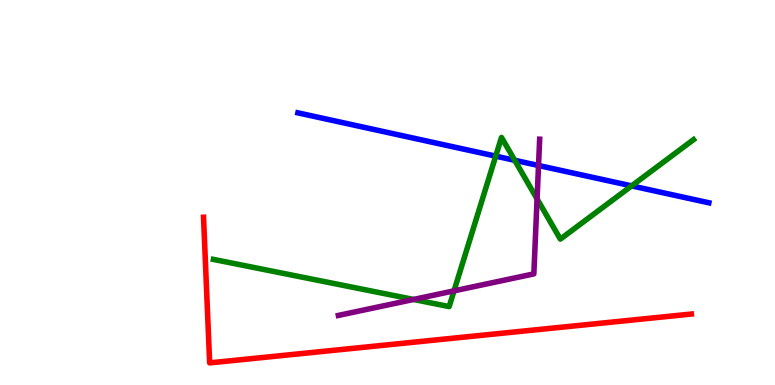[{'lines': ['blue', 'red'], 'intersections': []}, {'lines': ['green', 'red'], 'intersections': []}, {'lines': ['purple', 'red'], 'intersections': []}, {'lines': ['blue', 'green'], 'intersections': [{'x': 6.4, 'y': 5.94}, {'x': 6.64, 'y': 5.84}, {'x': 8.15, 'y': 5.17}]}, {'lines': ['blue', 'purple'], 'intersections': [{'x': 6.95, 'y': 5.7}]}, {'lines': ['green', 'purple'], 'intersections': [{'x': 5.34, 'y': 2.22}, {'x': 5.86, 'y': 2.45}, {'x': 6.93, 'y': 4.83}]}]